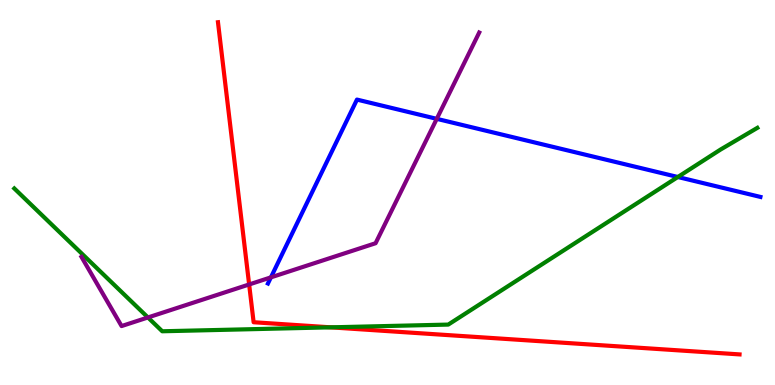[{'lines': ['blue', 'red'], 'intersections': []}, {'lines': ['green', 'red'], 'intersections': [{'x': 4.27, 'y': 1.5}]}, {'lines': ['purple', 'red'], 'intersections': [{'x': 3.21, 'y': 2.61}]}, {'lines': ['blue', 'green'], 'intersections': [{'x': 8.75, 'y': 5.4}]}, {'lines': ['blue', 'purple'], 'intersections': [{'x': 3.5, 'y': 2.8}, {'x': 5.64, 'y': 6.91}]}, {'lines': ['green', 'purple'], 'intersections': [{'x': 1.91, 'y': 1.75}]}]